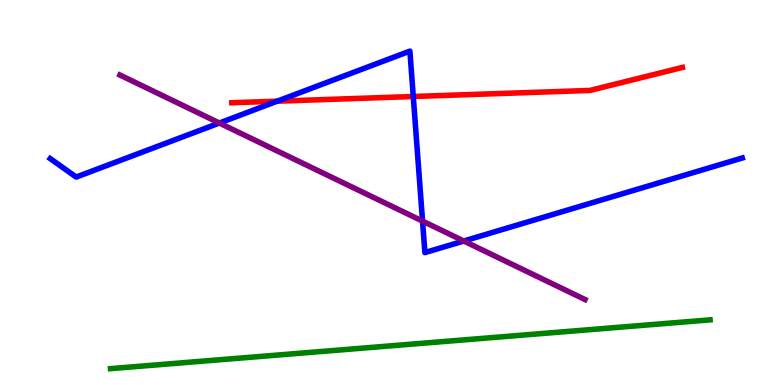[{'lines': ['blue', 'red'], 'intersections': [{'x': 3.58, 'y': 7.37}, {'x': 5.33, 'y': 7.49}]}, {'lines': ['green', 'red'], 'intersections': []}, {'lines': ['purple', 'red'], 'intersections': []}, {'lines': ['blue', 'green'], 'intersections': []}, {'lines': ['blue', 'purple'], 'intersections': [{'x': 2.83, 'y': 6.8}, {'x': 5.45, 'y': 4.26}, {'x': 5.98, 'y': 3.74}]}, {'lines': ['green', 'purple'], 'intersections': []}]